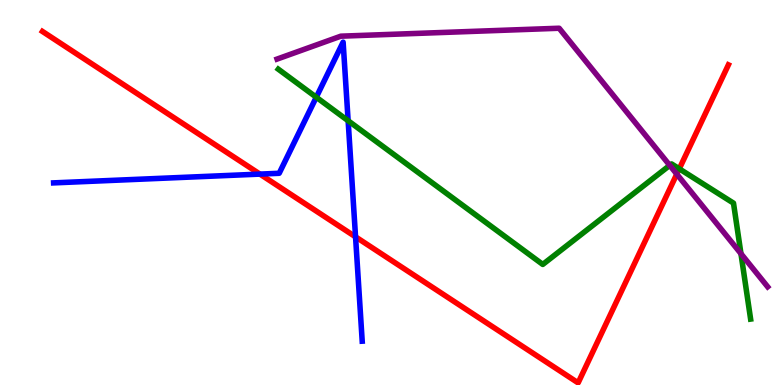[{'lines': ['blue', 'red'], 'intersections': [{'x': 3.35, 'y': 5.48}, {'x': 4.59, 'y': 3.85}]}, {'lines': ['green', 'red'], 'intersections': [{'x': 8.76, 'y': 5.62}]}, {'lines': ['purple', 'red'], 'intersections': [{'x': 8.73, 'y': 5.48}]}, {'lines': ['blue', 'green'], 'intersections': [{'x': 4.08, 'y': 7.47}, {'x': 4.49, 'y': 6.86}]}, {'lines': ['blue', 'purple'], 'intersections': []}, {'lines': ['green', 'purple'], 'intersections': [{'x': 8.64, 'y': 5.7}, {'x': 9.56, 'y': 3.41}]}]